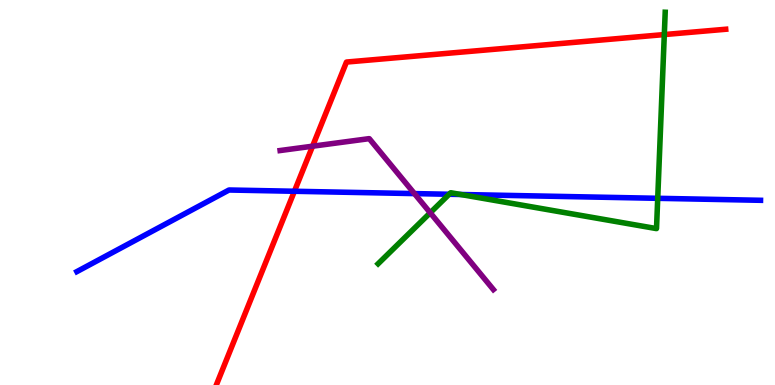[{'lines': ['blue', 'red'], 'intersections': [{'x': 3.8, 'y': 5.03}]}, {'lines': ['green', 'red'], 'intersections': [{'x': 8.57, 'y': 9.1}]}, {'lines': ['purple', 'red'], 'intersections': [{'x': 4.03, 'y': 6.2}]}, {'lines': ['blue', 'green'], 'intersections': [{'x': 5.8, 'y': 4.95}, {'x': 5.95, 'y': 4.95}, {'x': 8.49, 'y': 4.85}]}, {'lines': ['blue', 'purple'], 'intersections': [{'x': 5.35, 'y': 4.97}]}, {'lines': ['green', 'purple'], 'intersections': [{'x': 5.55, 'y': 4.47}]}]